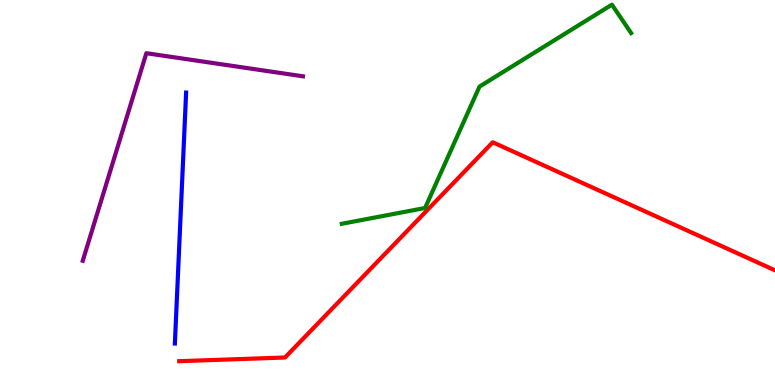[{'lines': ['blue', 'red'], 'intersections': []}, {'lines': ['green', 'red'], 'intersections': []}, {'lines': ['purple', 'red'], 'intersections': []}, {'lines': ['blue', 'green'], 'intersections': []}, {'lines': ['blue', 'purple'], 'intersections': []}, {'lines': ['green', 'purple'], 'intersections': []}]